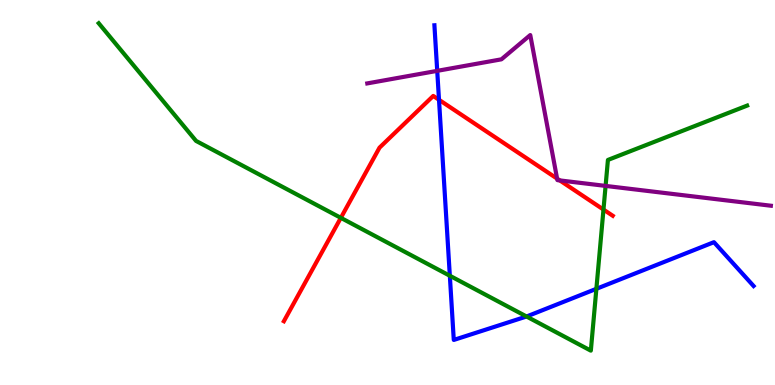[{'lines': ['blue', 'red'], 'intersections': [{'x': 5.66, 'y': 7.41}]}, {'lines': ['green', 'red'], 'intersections': [{'x': 4.4, 'y': 4.34}, {'x': 7.79, 'y': 4.56}]}, {'lines': ['purple', 'red'], 'intersections': [{'x': 7.19, 'y': 5.36}, {'x': 7.22, 'y': 5.31}]}, {'lines': ['blue', 'green'], 'intersections': [{'x': 5.8, 'y': 2.84}, {'x': 6.79, 'y': 1.78}, {'x': 7.7, 'y': 2.5}]}, {'lines': ['blue', 'purple'], 'intersections': [{'x': 5.64, 'y': 8.16}]}, {'lines': ['green', 'purple'], 'intersections': [{'x': 7.81, 'y': 5.17}]}]